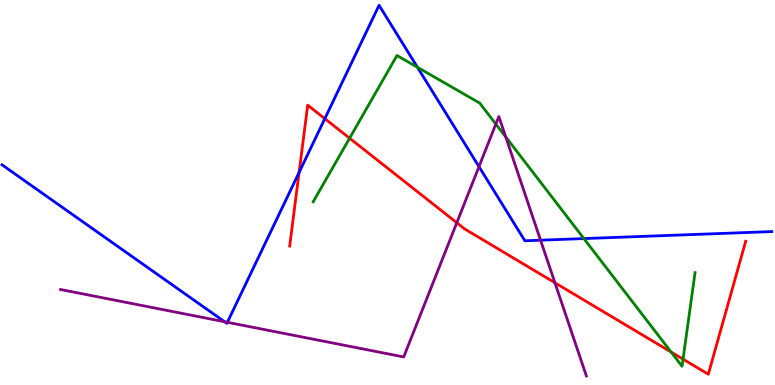[{'lines': ['blue', 'red'], 'intersections': [{'x': 3.86, 'y': 5.52}, {'x': 4.19, 'y': 6.92}]}, {'lines': ['green', 'red'], 'intersections': [{'x': 4.51, 'y': 6.41}, {'x': 8.66, 'y': 0.856}, {'x': 8.81, 'y': 0.671}]}, {'lines': ['purple', 'red'], 'intersections': [{'x': 5.89, 'y': 4.21}, {'x': 7.16, 'y': 2.66}]}, {'lines': ['blue', 'green'], 'intersections': [{'x': 5.39, 'y': 8.25}, {'x': 7.53, 'y': 3.8}]}, {'lines': ['blue', 'purple'], 'intersections': [{'x': 2.9, 'y': 1.64}, {'x': 2.93, 'y': 1.63}, {'x': 6.18, 'y': 5.67}, {'x': 6.98, 'y': 3.76}]}, {'lines': ['green', 'purple'], 'intersections': [{'x': 6.4, 'y': 6.78}, {'x': 6.53, 'y': 6.44}]}]